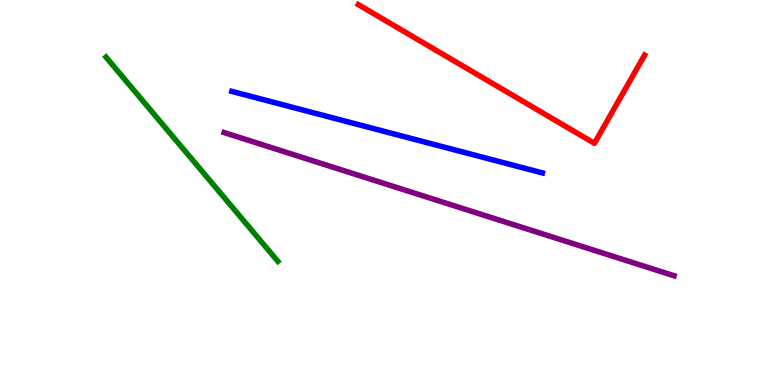[{'lines': ['blue', 'red'], 'intersections': []}, {'lines': ['green', 'red'], 'intersections': []}, {'lines': ['purple', 'red'], 'intersections': []}, {'lines': ['blue', 'green'], 'intersections': []}, {'lines': ['blue', 'purple'], 'intersections': []}, {'lines': ['green', 'purple'], 'intersections': []}]